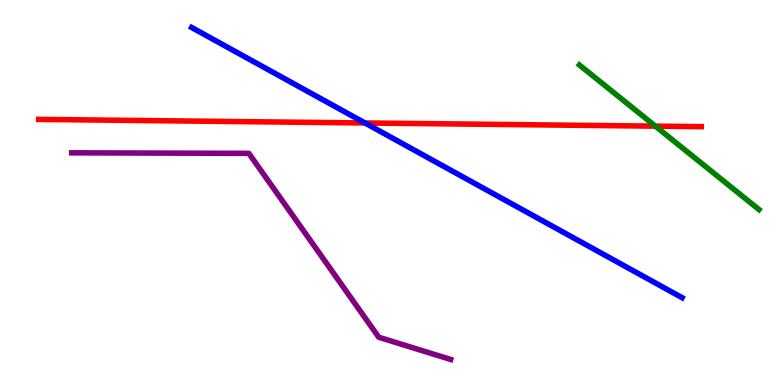[{'lines': ['blue', 'red'], 'intersections': [{'x': 4.71, 'y': 6.81}]}, {'lines': ['green', 'red'], 'intersections': [{'x': 8.46, 'y': 6.72}]}, {'lines': ['purple', 'red'], 'intersections': []}, {'lines': ['blue', 'green'], 'intersections': []}, {'lines': ['blue', 'purple'], 'intersections': []}, {'lines': ['green', 'purple'], 'intersections': []}]